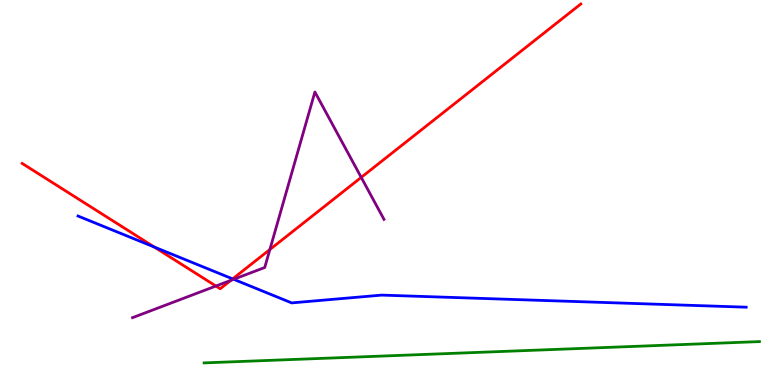[{'lines': ['blue', 'red'], 'intersections': [{'x': 1.99, 'y': 3.58}, {'x': 3.0, 'y': 2.76}]}, {'lines': ['green', 'red'], 'intersections': []}, {'lines': ['purple', 'red'], 'intersections': [{'x': 2.79, 'y': 2.57}, {'x': 2.98, 'y': 2.72}, {'x': 3.48, 'y': 3.52}, {'x': 4.66, 'y': 5.39}]}, {'lines': ['blue', 'green'], 'intersections': []}, {'lines': ['blue', 'purple'], 'intersections': [{'x': 3.01, 'y': 2.75}]}, {'lines': ['green', 'purple'], 'intersections': []}]